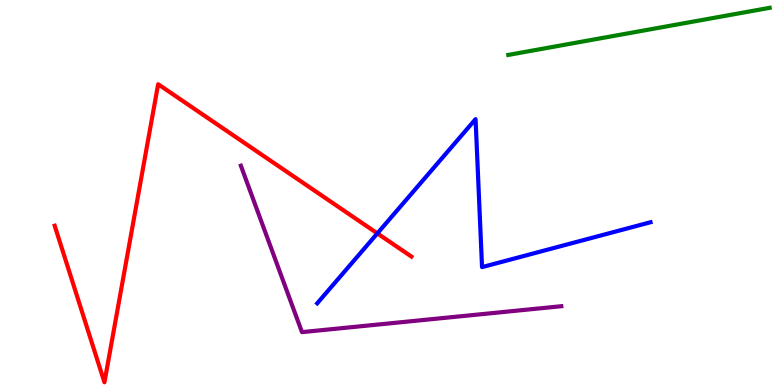[{'lines': ['blue', 'red'], 'intersections': [{'x': 4.87, 'y': 3.94}]}, {'lines': ['green', 'red'], 'intersections': []}, {'lines': ['purple', 'red'], 'intersections': []}, {'lines': ['blue', 'green'], 'intersections': []}, {'lines': ['blue', 'purple'], 'intersections': []}, {'lines': ['green', 'purple'], 'intersections': []}]